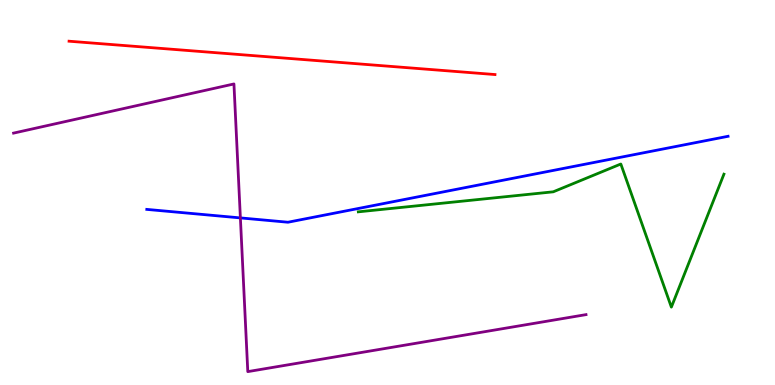[{'lines': ['blue', 'red'], 'intersections': []}, {'lines': ['green', 'red'], 'intersections': []}, {'lines': ['purple', 'red'], 'intersections': []}, {'lines': ['blue', 'green'], 'intersections': []}, {'lines': ['blue', 'purple'], 'intersections': [{'x': 3.1, 'y': 4.34}]}, {'lines': ['green', 'purple'], 'intersections': []}]